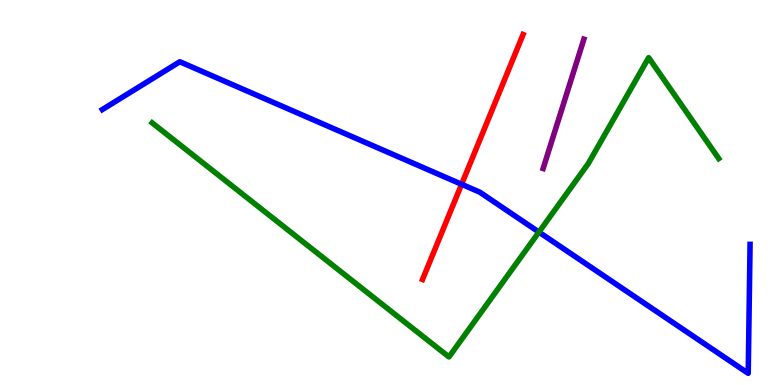[{'lines': ['blue', 'red'], 'intersections': [{'x': 5.96, 'y': 5.21}]}, {'lines': ['green', 'red'], 'intersections': []}, {'lines': ['purple', 'red'], 'intersections': []}, {'lines': ['blue', 'green'], 'intersections': [{'x': 6.95, 'y': 3.97}]}, {'lines': ['blue', 'purple'], 'intersections': []}, {'lines': ['green', 'purple'], 'intersections': []}]